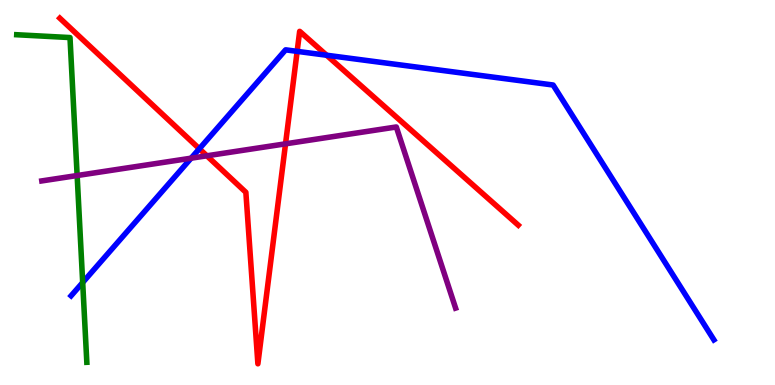[{'lines': ['blue', 'red'], 'intersections': [{'x': 2.57, 'y': 6.14}, {'x': 3.83, 'y': 8.67}, {'x': 4.21, 'y': 8.57}]}, {'lines': ['green', 'red'], 'intersections': []}, {'lines': ['purple', 'red'], 'intersections': [{'x': 2.67, 'y': 5.95}, {'x': 3.68, 'y': 6.26}]}, {'lines': ['blue', 'green'], 'intersections': [{'x': 1.07, 'y': 2.66}]}, {'lines': ['blue', 'purple'], 'intersections': [{'x': 2.47, 'y': 5.89}]}, {'lines': ['green', 'purple'], 'intersections': [{'x': 0.995, 'y': 5.44}]}]